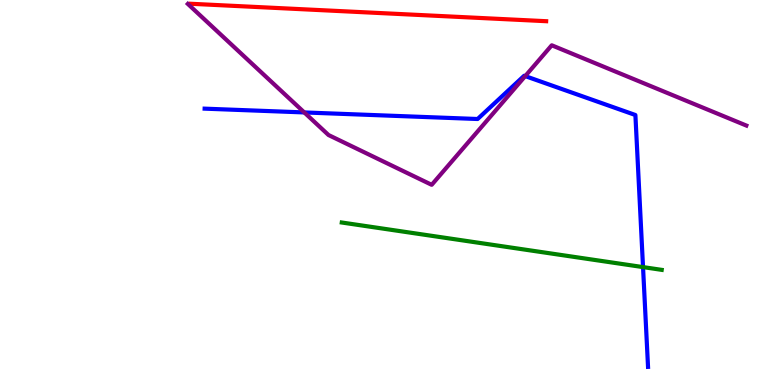[{'lines': ['blue', 'red'], 'intersections': []}, {'lines': ['green', 'red'], 'intersections': []}, {'lines': ['purple', 'red'], 'intersections': []}, {'lines': ['blue', 'green'], 'intersections': [{'x': 8.3, 'y': 3.06}]}, {'lines': ['blue', 'purple'], 'intersections': [{'x': 3.93, 'y': 7.08}, {'x': 6.78, 'y': 8.02}]}, {'lines': ['green', 'purple'], 'intersections': []}]